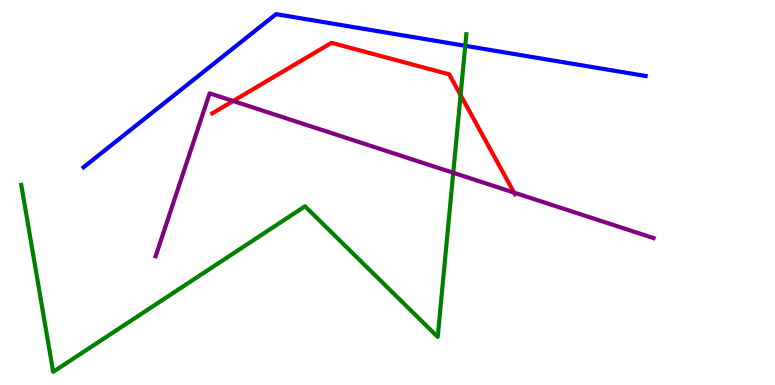[{'lines': ['blue', 'red'], 'intersections': []}, {'lines': ['green', 'red'], 'intersections': [{'x': 5.94, 'y': 7.53}]}, {'lines': ['purple', 'red'], 'intersections': [{'x': 3.01, 'y': 7.38}, {'x': 6.63, 'y': 5.0}]}, {'lines': ['blue', 'green'], 'intersections': [{'x': 6.0, 'y': 8.81}]}, {'lines': ['blue', 'purple'], 'intersections': []}, {'lines': ['green', 'purple'], 'intersections': [{'x': 5.85, 'y': 5.51}]}]